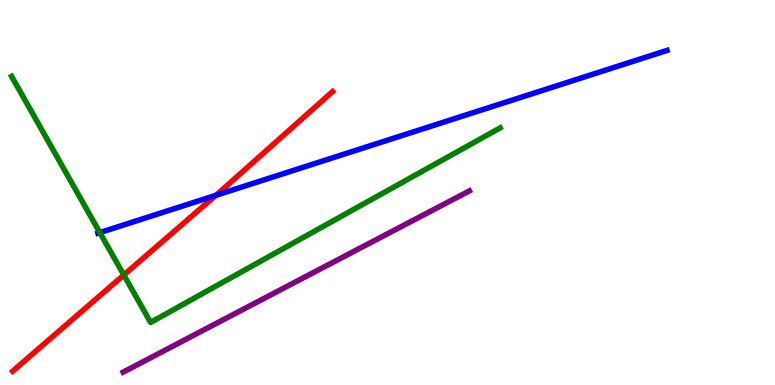[{'lines': ['blue', 'red'], 'intersections': [{'x': 2.79, 'y': 4.93}]}, {'lines': ['green', 'red'], 'intersections': [{'x': 1.6, 'y': 2.86}]}, {'lines': ['purple', 'red'], 'intersections': []}, {'lines': ['blue', 'green'], 'intersections': [{'x': 1.29, 'y': 3.96}]}, {'lines': ['blue', 'purple'], 'intersections': []}, {'lines': ['green', 'purple'], 'intersections': []}]